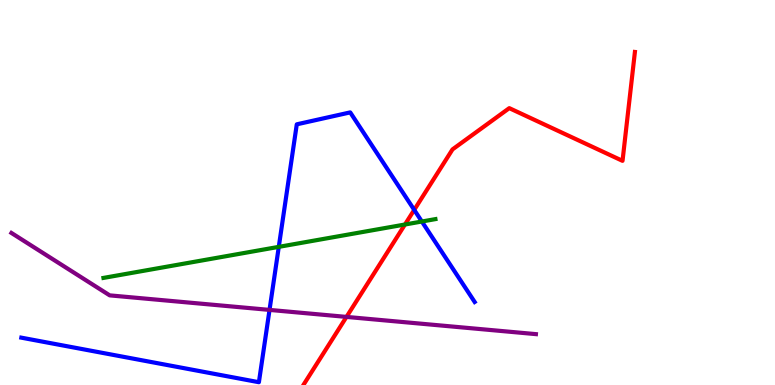[{'lines': ['blue', 'red'], 'intersections': [{'x': 5.34, 'y': 4.55}]}, {'lines': ['green', 'red'], 'intersections': [{'x': 5.23, 'y': 4.17}]}, {'lines': ['purple', 'red'], 'intersections': [{'x': 4.47, 'y': 1.77}]}, {'lines': ['blue', 'green'], 'intersections': [{'x': 3.6, 'y': 3.59}, {'x': 5.44, 'y': 4.25}]}, {'lines': ['blue', 'purple'], 'intersections': [{'x': 3.48, 'y': 1.95}]}, {'lines': ['green', 'purple'], 'intersections': []}]